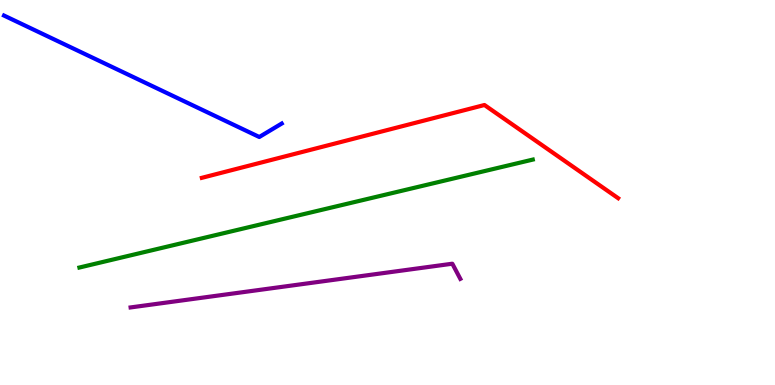[{'lines': ['blue', 'red'], 'intersections': []}, {'lines': ['green', 'red'], 'intersections': []}, {'lines': ['purple', 'red'], 'intersections': []}, {'lines': ['blue', 'green'], 'intersections': []}, {'lines': ['blue', 'purple'], 'intersections': []}, {'lines': ['green', 'purple'], 'intersections': []}]